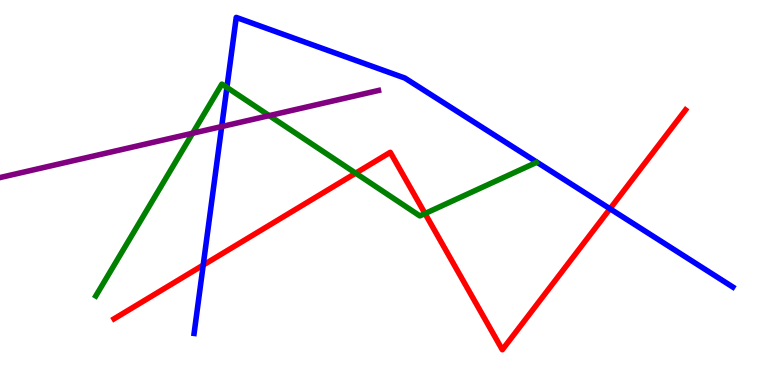[{'lines': ['blue', 'red'], 'intersections': [{'x': 2.62, 'y': 3.11}, {'x': 7.87, 'y': 4.58}]}, {'lines': ['green', 'red'], 'intersections': [{'x': 4.59, 'y': 5.5}, {'x': 5.48, 'y': 4.45}]}, {'lines': ['purple', 'red'], 'intersections': []}, {'lines': ['blue', 'green'], 'intersections': [{'x': 2.93, 'y': 7.73}]}, {'lines': ['blue', 'purple'], 'intersections': [{'x': 2.86, 'y': 6.71}]}, {'lines': ['green', 'purple'], 'intersections': [{'x': 2.49, 'y': 6.54}, {'x': 3.47, 'y': 7.0}]}]